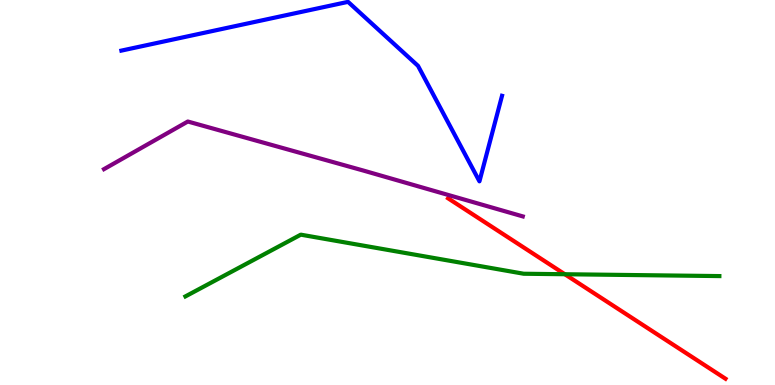[{'lines': ['blue', 'red'], 'intersections': []}, {'lines': ['green', 'red'], 'intersections': [{'x': 7.29, 'y': 2.88}]}, {'lines': ['purple', 'red'], 'intersections': []}, {'lines': ['blue', 'green'], 'intersections': []}, {'lines': ['blue', 'purple'], 'intersections': []}, {'lines': ['green', 'purple'], 'intersections': []}]